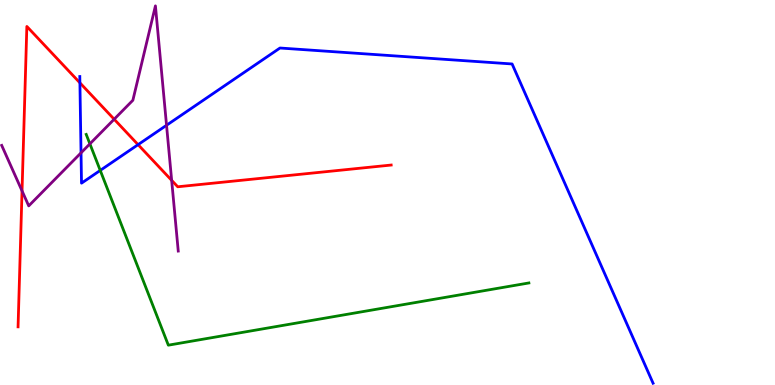[{'lines': ['blue', 'red'], 'intersections': [{'x': 1.03, 'y': 7.85}, {'x': 1.78, 'y': 6.24}]}, {'lines': ['green', 'red'], 'intersections': []}, {'lines': ['purple', 'red'], 'intersections': [{'x': 0.284, 'y': 5.04}, {'x': 1.47, 'y': 6.9}, {'x': 2.22, 'y': 5.32}]}, {'lines': ['blue', 'green'], 'intersections': [{'x': 1.29, 'y': 5.57}]}, {'lines': ['blue', 'purple'], 'intersections': [{'x': 1.05, 'y': 6.03}, {'x': 2.15, 'y': 6.75}]}, {'lines': ['green', 'purple'], 'intersections': [{'x': 1.16, 'y': 6.26}]}]